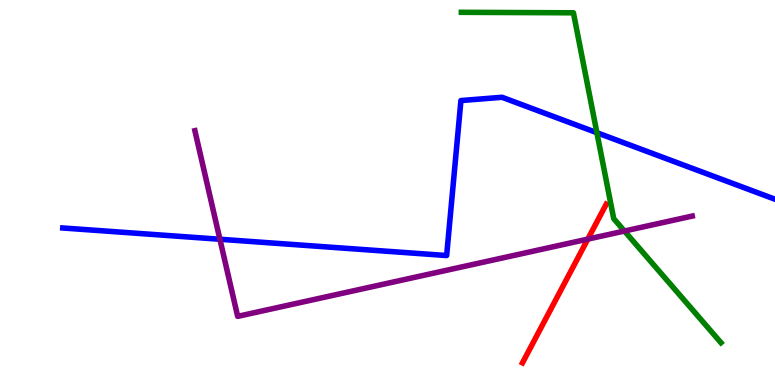[{'lines': ['blue', 'red'], 'intersections': []}, {'lines': ['green', 'red'], 'intersections': []}, {'lines': ['purple', 'red'], 'intersections': [{'x': 7.58, 'y': 3.79}]}, {'lines': ['blue', 'green'], 'intersections': [{'x': 7.7, 'y': 6.55}]}, {'lines': ['blue', 'purple'], 'intersections': [{'x': 2.84, 'y': 3.79}]}, {'lines': ['green', 'purple'], 'intersections': [{'x': 8.06, 'y': 4.0}]}]